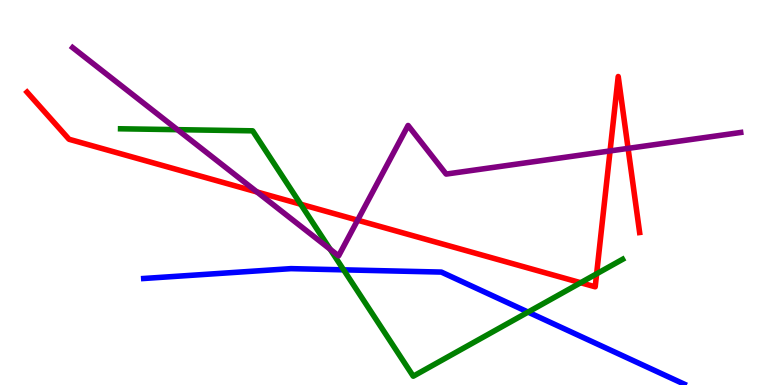[{'lines': ['blue', 'red'], 'intersections': []}, {'lines': ['green', 'red'], 'intersections': [{'x': 3.88, 'y': 4.7}, {'x': 7.49, 'y': 2.66}, {'x': 7.7, 'y': 2.89}]}, {'lines': ['purple', 'red'], 'intersections': [{'x': 3.32, 'y': 5.01}, {'x': 4.61, 'y': 4.28}, {'x': 7.87, 'y': 6.08}, {'x': 8.1, 'y': 6.15}]}, {'lines': ['blue', 'green'], 'intersections': [{'x': 4.43, 'y': 2.99}, {'x': 6.81, 'y': 1.89}]}, {'lines': ['blue', 'purple'], 'intersections': []}, {'lines': ['green', 'purple'], 'intersections': [{'x': 2.29, 'y': 6.63}, {'x': 4.26, 'y': 3.53}]}]